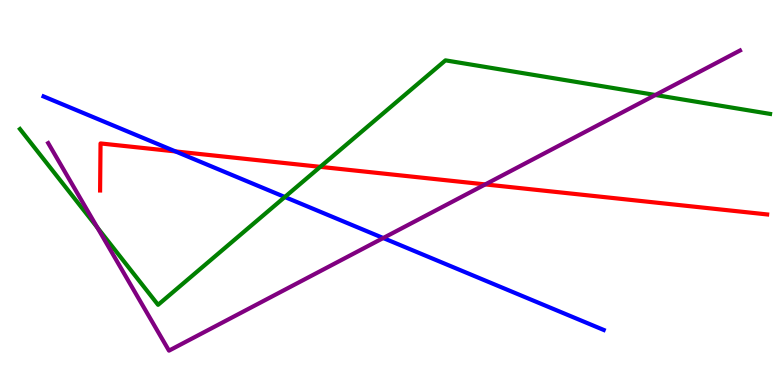[{'lines': ['blue', 'red'], 'intersections': [{'x': 2.26, 'y': 6.07}]}, {'lines': ['green', 'red'], 'intersections': [{'x': 4.13, 'y': 5.67}]}, {'lines': ['purple', 'red'], 'intersections': [{'x': 6.26, 'y': 5.21}]}, {'lines': ['blue', 'green'], 'intersections': [{'x': 3.68, 'y': 4.88}]}, {'lines': ['blue', 'purple'], 'intersections': [{'x': 4.95, 'y': 3.82}]}, {'lines': ['green', 'purple'], 'intersections': [{'x': 1.26, 'y': 4.09}, {'x': 8.46, 'y': 7.53}]}]